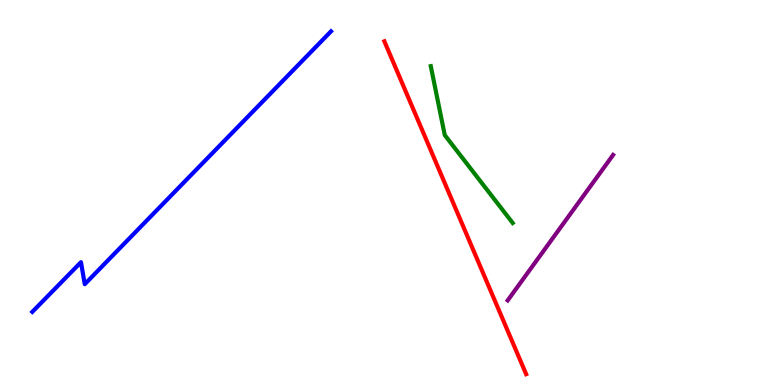[{'lines': ['blue', 'red'], 'intersections': []}, {'lines': ['green', 'red'], 'intersections': []}, {'lines': ['purple', 'red'], 'intersections': []}, {'lines': ['blue', 'green'], 'intersections': []}, {'lines': ['blue', 'purple'], 'intersections': []}, {'lines': ['green', 'purple'], 'intersections': []}]